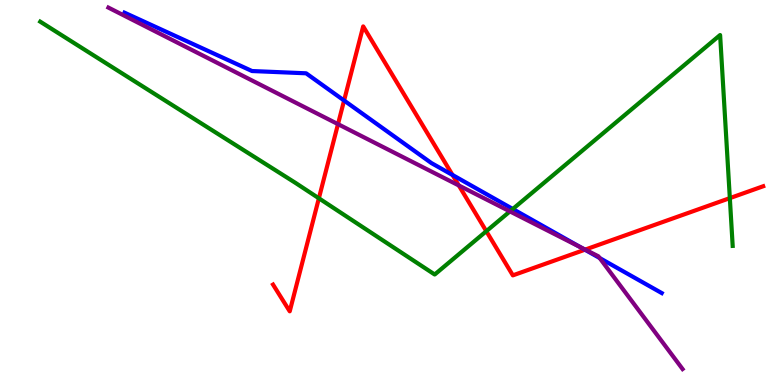[{'lines': ['blue', 'red'], 'intersections': [{'x': 4.44, 'y': 7.39}, {'x': 5.84, 'y': 5.46}, {'x': 7.55, 'y': 3.51}]}, {'lines': ['green', 'red'], 'intersections': [{'x': 4.11, 'y': 4.85}, {'x': 6.27, 'y': 3.99}, {'x': 9.42, 'y': 4.85}]}, {'lines': ['purple', 'red'], 'intersections': [{'x': 4.36, 'y': 6.78}, {'x': 5.92, 'y': 5.18}, {'x': 7.55, 'y': 3.52}]}, {'lines': ['blue', 'green'], 'intersections': [{'x': 6.62, 'y': 4.57}]}, {'lines': ['blue', 'purple'], 'intersections': [{'x': 7.49, 'y': 3.57}, {'x': 7.74, 'y': 3.3}]}, {'lines': ['green', 'purple'], 'intersections': [{'x': 6.58, 'y': 4.51}]}]